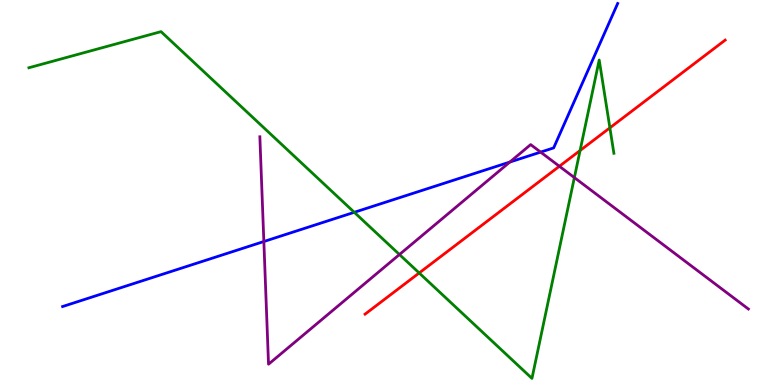[{'lines': ['blue', 'red'], 'intersections': []}, {'lines': ['green', 'red'], 'intersections': [{'x': 5.41, 'y': 2.91}, {'x': 7.49, 'y': 6.09}, {'x': 7.87, 'y': 6.68}]}, {'lines': ['purple', 'red'], 'intersections': [{'x': 7.22, 'y': 5.68}]}, {'lines': ['blue', 'green'], 'intersections': [{'x': 4.57, 'y': 4.49}]}, {'lines': ['blue', 'purple'], 'intersections': [{'x': 3.4, 'y': 3.73}, {'x': 6.58, 'y': 5.79}, {'x': 6.98, 'y': 6.05}]}, {'lines': ['green', 'purple'], 'intersections': [{'x': 5.15, 'y': 3.39}, {'x': 7.41, 'y': 5.39}]}]